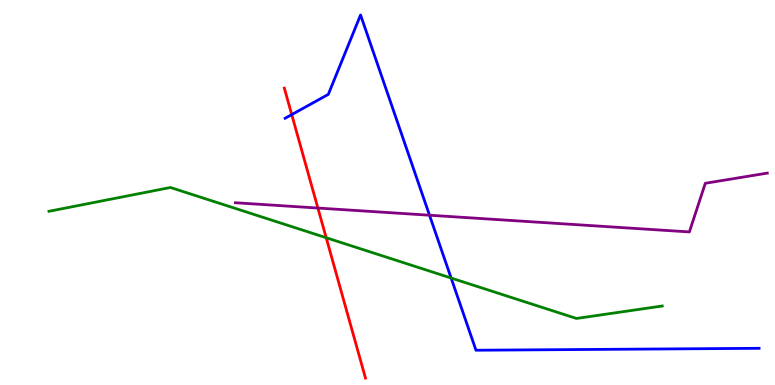[{'lines': ['blue', 'red'], 'intersections': [{'x': 3.76, 'y': 7.02}]}, {'lines': ['green', 'red'], 'intersections': [{'x': 4.21, 'y': 3.83}]}, {'lines': ['purple', 'red'], 'intersections': [{'x': 4.1, 'y': 4.6}]}, {'lines': ['blue', 'green'], 'intersections': [{'x': 5.82, 'y': 2.78}]}, {'lines': ['blue', 'purple'], 'intersections': [{'x': 5.54, 'y': 4.41}]}, {'lines': ['green', 'purple'], 'intersections': []}]